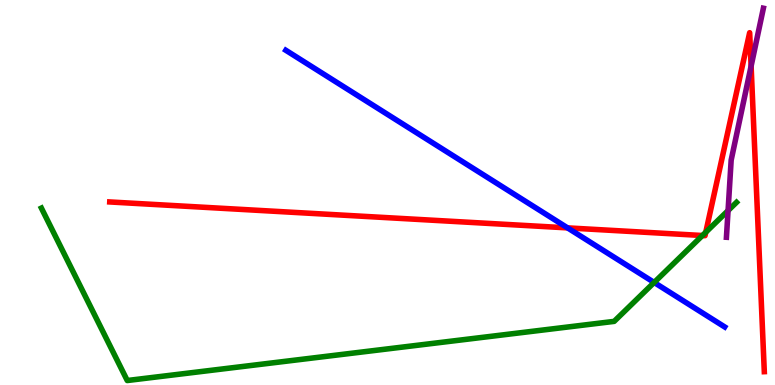[{'lines': ['blue', 'red'], 'intersections': [{'x': 7.32, 'y': 4.08}]}, {'lines': ['green', 'red'], 'intersections': [{'x': 9.06, 'y': 3.88}, {'x': 9.11, 'y': 3.97}]}, {'lines': ['purple', 'red'], 'intersections': [{'x': 9.69, 'y': 8.28}]}, {'lines': ['blue', 'green'], 'intersections': [{'x': 8.44, 'y': 2.66}]}, {'lines': ['blue', 'purple'], 'intersections': []}, {'lines': ['green', 'purple'], 'intersections': [{'x': 9.39, 'y': 4.53}]}]